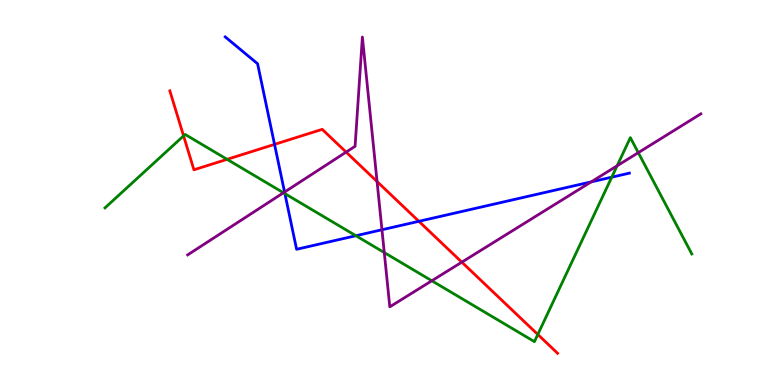[{'lines': ['blue', 'red'], 'intersections': [{'x': 3.54, 'y': 6.25}, {'x': 5.4, 'y': 4.25}]}, {'lines': ['green', 'red'], 'intersections': [{'x': 2.37, 'y': 6.47}, {'x': 2.93, 'y': 5.86}, {'x': 6.94, 'y': 1.31}]}, {'lines': ['purple', 'red'], 'intersections': [{'x': 4.47, 'y': 6.05}, {'x': 4.87, 'y': 5.28}, {'x': 5.96, 'y': 3.19}]}, {'lines': ['blue', 'green'], 'intersections': [{'x': 3.68, 'y': 4.97}, {'x': 4.59, 'y': 3.88}, {'x': 7.89, 'y': 5.4}]}, {'lines': ['blue', 'purple'], 'intersections': [{'x': 3.67, 'y': 5.01}, {'x': 4.93, 'y': 4.03}, {'x': 7.63, 'y': 5.28}]}, {'lines': ['green', 'purple'], 'intersections': [{'x': 3.66, 'y': 4.99}, {'x': 4.96, 'y': 3.44}, {'x': 5.57, 'y': 2.71}, {'x': 7.96, 'y': 5.69}, {'x': 8.24, 'y': 6.03}]}]